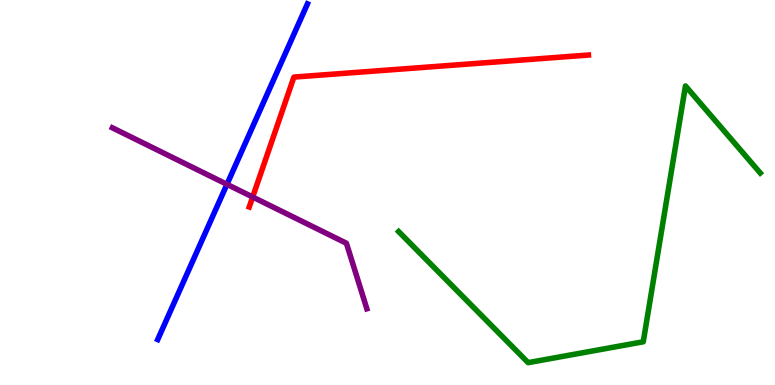[{'lines': ['blue', 'red'], 'intersections': []}, {'lines': ['green', 'red'], 'intersections': []}, {'lines': ['purple', 'red'], 'intersections': [{'x': 3.26, 'y': 4.88}]}, {'lines': ['blue', 'green'], 'intersections': []}, {'lines': ['blue', 'purple'], 'intersections': [{'x': 2.93, 'y': 5.21}]}, {'lines': ['green', 'purple'], 'intersections': []}]